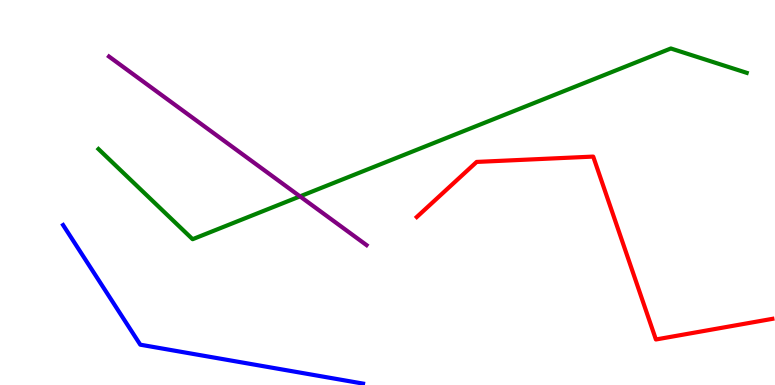[{'lines': ['blue', 'red'], 'intersections': []}, {'lines': ['green', 'red'], 'intersections': []}, {'lines': ['purple', 'red'], 'intersections': []}, {'lines': ['blue', 'green'], 'intersections': []}, {'lines': ['blue', 'purple'], 'intersections': []}, {'lines': ['green', 'purple'], 'intersections': [{'x': 3.87, 'y': 4.9}]}]